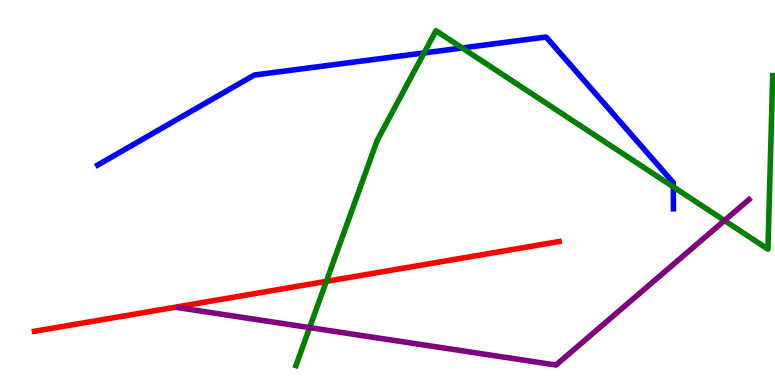[{'lines': ['blue', 'red'], 'intersections': []}, {'lines': ['green', 'red'], 'intersections': [{'x': 4.21, 'y': 2.69}]}, {'lines': ['purple', 'red'], 'intersections': []}, {'lines': ['blue', 'green'], 'intersections': [{'x': 5.47, 'y': 8.63}, {'x': 5.96, 'y': 8.75}, {'x': 8.69, 'y': 5.15}]}, {'lines': ['blue', 'purple'], 'intersections': []}, {'lines': ['green', 'purple'], 'intersections': [{'x': 4.0, 'y': 1.49}, {'x': 9.35, 'y': 4.27}]}]